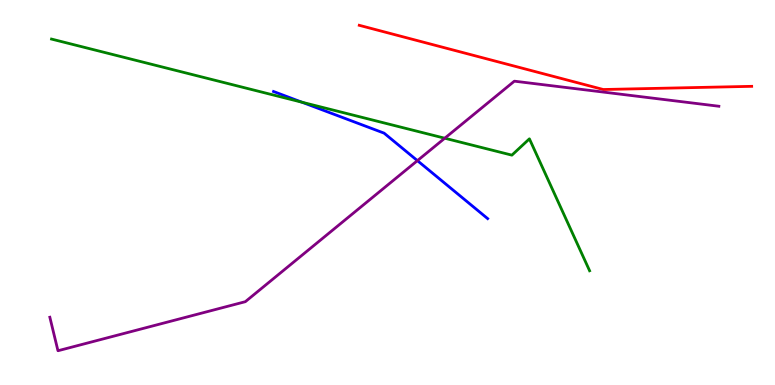[{'lines': ['blue', 'red'], 'intersections': []}, {'lines': ['green', 'red'], 'intersections': []}, {'lines': ['purple', 'red'], 'intersections': []}, {'lines': ['blue', 'green'], 'intersections': [{'x': 3.9, 'y': 7.35}]}, {'lines': ['blue', 'purple'], 'intersections': [{'x': 5.39, 'y': 5.83}]}, {'lines': ['green', 'purple'], 'intersections': [{'x': 5.74, 'y': 6.41}]}]